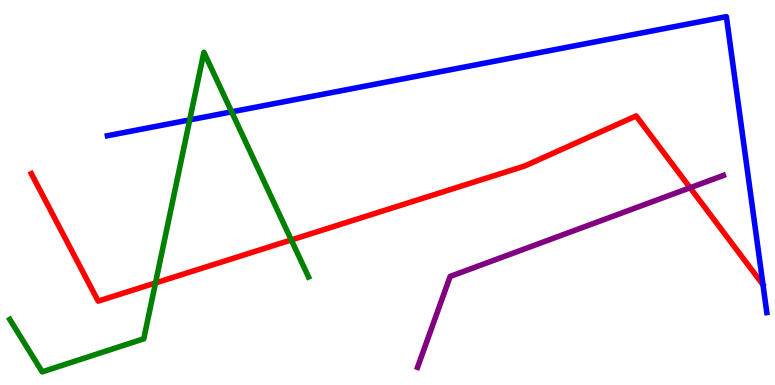[{'lines': ['blue', 'red'], 'intersections': []}, {'lines': ['green', 'red'], 'intersections': [{'x': 2.01, 'y': 2.65}, {'x': 3.76, 'y': 3.77}]}, {'lines': ['purple', 'red'], 'intersections': [{'x': 8.9, 'y': 5.12}]}, {'lines': ['blue', 'green'], 'intersections': [{'x': 2.45, 'y': 6.89}, {'x': 2.99, 'y': 7.1}]}, {'lines': ['blue', 'purple'], 'intersections': []}, {'lines': ['green', 'purple'], 'intersections': []}]